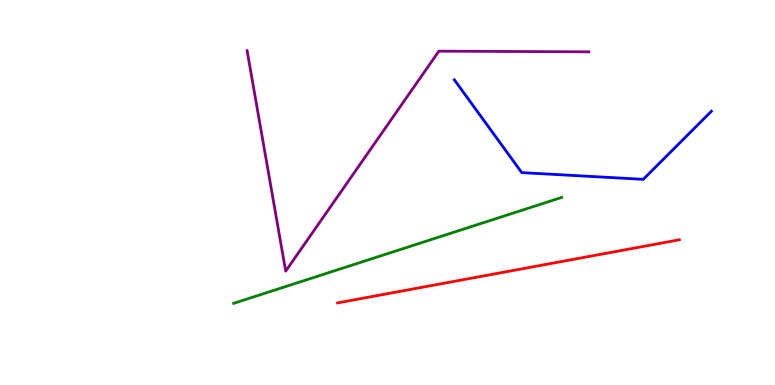[{'lines': ['blue', 'red'], 'intersections': []}, {'lines': ['green', 'red'], 'intersections': []}, {'lines': ['purple', 'red'], 'intersections': []}, {'lines': ['blue', 'green'], 'intersections': []}, {'lines': ['blue', 'purple'], 'intersections': []}, {'lines': ['green', 'purple'], 'intersections': []}]